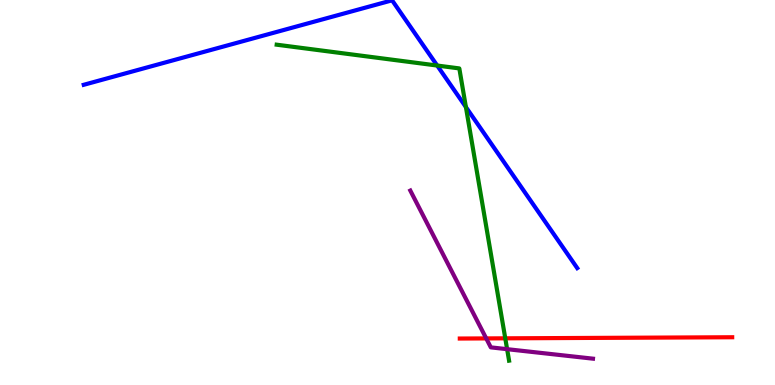[{'lines': ['blue', 'red'], 'intersections': []}, {'lines': ['green', 'red'], 'intersections': [{'x': 6.52, 'y': 1.21}]}, {'lines': ['purple', 'red'], 'intersections': [{'x': 6.27, 'y': 1.21}]}, {'lines': ['blue', 'green'], 'intersections': [{'x': 5.64, 'y': 8.3}, {'x': 6.01, 'y': 7.22}]}, {'lines': ['blue', 'purple'], 'intersections': []}, {'lines': ['green', 'purple'], 'intersections': [{'x': 6.54, 'y': 0.931}]}]